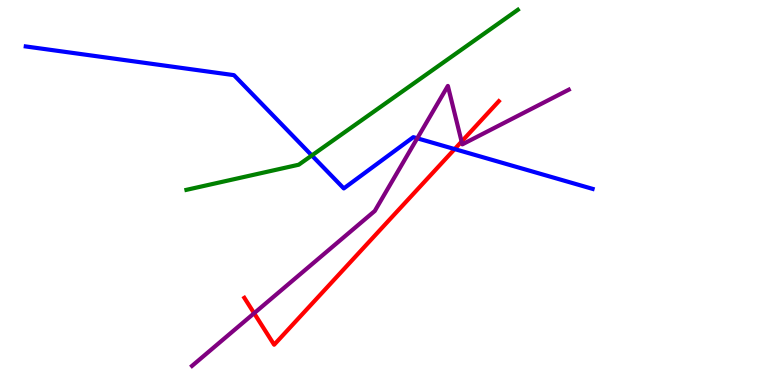[{'lines': ['blue', 'red'], 'intersections': [{'x': 5.87, 'y': 6.13}]}, {'lines': ['green', 'red'], 'intersections': []}, {'lines': ['purple', 'red'], 'intersections': [{'x': 3.28, 'y': 1.86}, {'x': 5.96, 'y': 6.32}]}, {'lines': ['blue', 'green'], 'intersections': [{'x': 4.02, 'y': 5.96}]}, {'lines': ['blue', 'purple'], 'intersections': [{'x': 5.38, 'y': 6.41}]}, {'lines': ['green', 'purple'], 'intersections': []}]